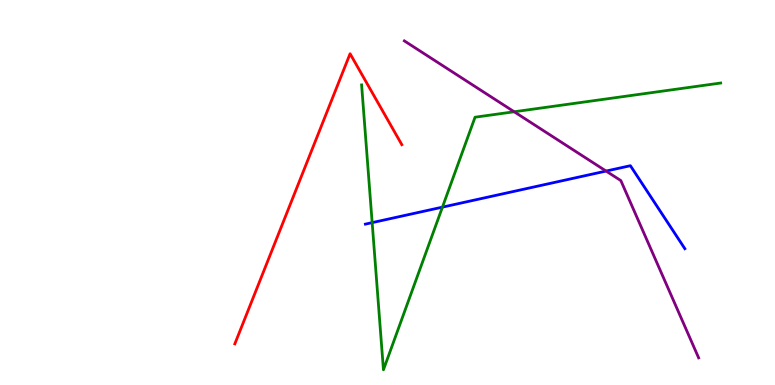[{'lines': ['blue', 'red'], 'intersections': []}, {'lines': ['green', 'red'], 'intersections': []}, {'lines': ['purple', 'red'], 'intersections': []}, {'lines': ['blue', 'green'], 'intersections': [{'x': 4.8, 'y': 4.22}, {'x': 5.71, 'y': 4.62}]}, {'lines': ['blue', 'purple'], 'intersections': [{'x': 7.82, 'y': 5.56}]}, {'lines': ['green', 'purple'], 'intersections': [{'x': 6.63, 'y': 7.1}]}]